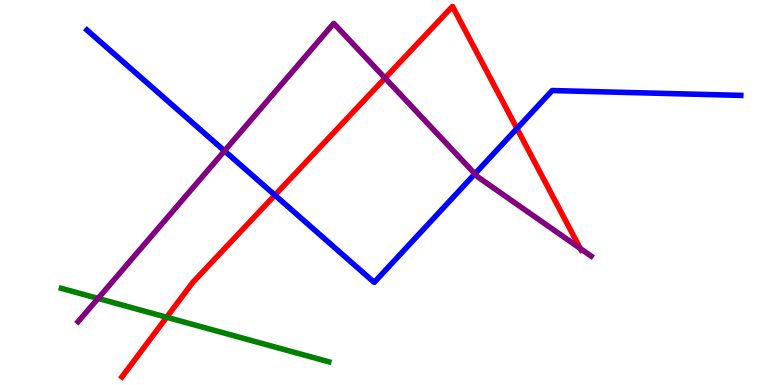[{'lines': ['blue', 'red'], 'intersections': [{'x': 3.55, 'y': 4.93}, {'x': 6.67, 'y': 6.66}]}, {'lines': ['green', 'red'], 'intersections': [{'x': 2.15, 'y': 1.76}]}, {'lines': ['purple', 'red'], 'intersections': [{'x': 4.97, 'y': 7.97}, {'x': 7.49, 'y': 3.54}]}, {'lines': ['blue', 'green'], 'intersections': []}, {'lines': ['blue', 'purple'], 'intersections': [{'x': 2.9, 'y': 6.08}, {'x': 6.13, 'y': 5.48}]}, {'lines': ['green', 'purple'], 'intersections': [{'x': 1.27, 'y': 2.25}]}]